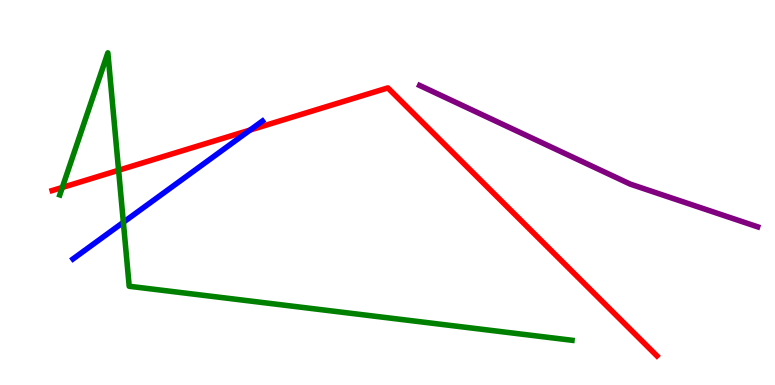[{'lines': ['blue', 'red'], 'intersections': [{'x': 3.23, 'y': 6.62}]}, {'lines': ['green', 'red'], 'intersections': [{'x': 0.804, 'y': 5.13}, {'x': 1.53, 'y': 5.58}]}, {'lines': ['purple', 'red'], 'intersections': []}, {'lines': ['blue', 'green'], 'intersections': [{'x': 1.59, 'y': 4.23}]}, {'lines': ['blue', 'purple'], 'intersections': []}, {'lines': ['green', 'purple'], 'intersections': []}]